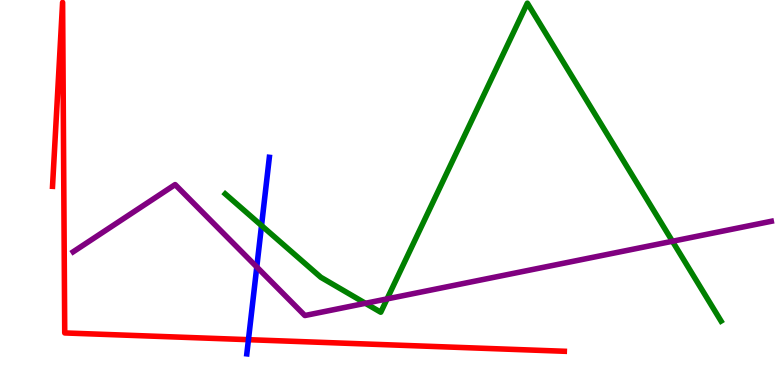[{'lines': ['blue', 'red'], 'intersections': [{'x': 3.21, 'y': 1.18}]}, {'lines': ['green', 'red'], 'intersections': []}, {'lines': ['purple', 'red'], 'intersections': []}, {'lines': ['blue', 'green'], 'intersections': [{'x': 3.37, 'y': 4.14}]}, {'lines': ['blue', 'purple'], 'intersections': [{'x': 3.31, 'y': 3.07}]}, {'lines': ['green', 'purple'], 'intersections': [{'x': 4.72, 'y': 2.12}, {'x': 4.99, 'y': 2.24}, {'x': 8.68, 'y': 3.73}]}]